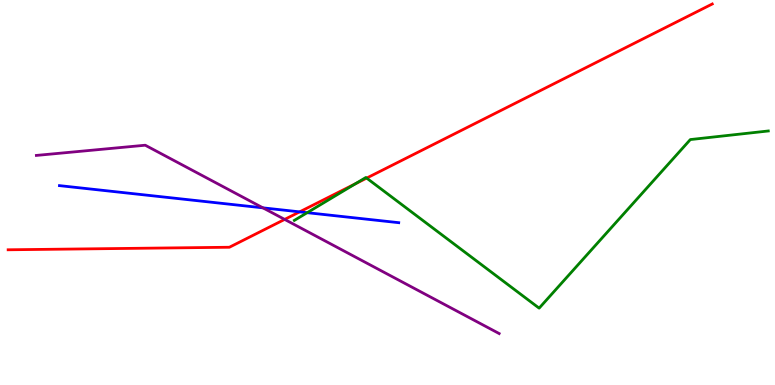[{'lines': ['blue', 'red'], 'intersections': [{'x': 3.87, 'y': 4.5}]}, {'lines': ['green', 'red'], 'intersections': [{'x': 4.59, 'y': 5.23}, {'x': 4.73, 'y': 5.37}]}, {'lines': ['purple', 'red'], 'intersections': [{'x': 3.67, 'y': 4.3}]}, {'lines': ['blue', 'green'], 'intersections': [{'x': 3.96, 'y': 4.48}]}, {'lines': ['blue', 'purple'], 'intersections': [{'x': 3.39, 'y': 4.6}]}, {'lines': ['green', 'purple'], 'intersections': []}]